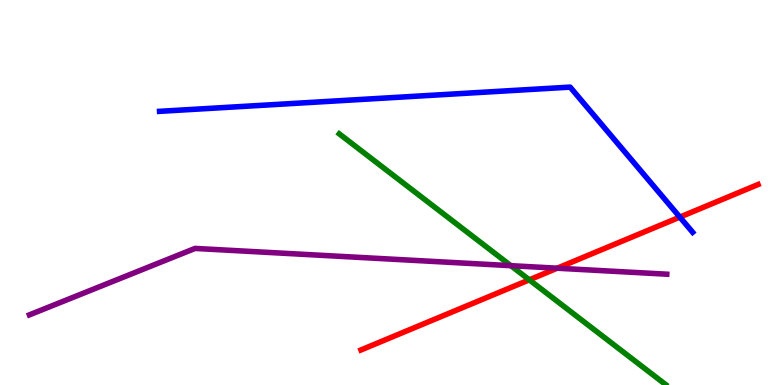[{'lines': ['blue', 'red'], 'intersections': [{'x': 8.77, 'y': 4.36}]}, {'lines': ['green', 'red'], 'intersections': [{'x': 6.83, 'y': 2.73}]}, {'lines': ['purple', 'red'], 'intersections': [{'x': 7.19, 'y': 3.03}]}, {'lines': ['blue', 'green'], 'intersections': []}, {'lines': ['blue', 'purple'], 'intersections': []}, {'lines': ['green', 'purple'], 'intersections': [{'x': 6.59, 'y': 3.1}]}]